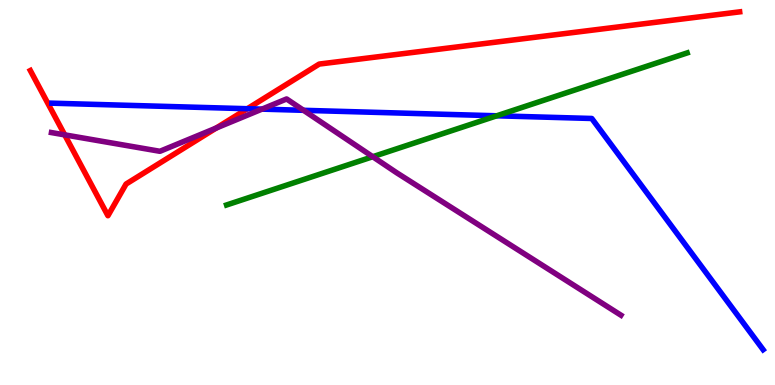[{'lines': ['blue', 'red'], 'intersections': [{'x': 3.19, 'y': 7.18}]}, {'lines': ['green', 'red'], 'intersections': []}, {'lines': ['purple', 'red'], 'intersections': [{'x': 0.835, 'y': 6.5}, {'x': 2.79, 'y': 6.67}]}, {'lines': ['blue', 'green'], 'intersections': [{'x': 6.41, 'y': 6.99}]}, {'lines': ['blue', 'purple'], 'intersections': [{'x': 3.38, 'y': 7.17}, {'x': 3.92, 'y': 7.13}]}, {'lines': ['green', 'purple'], 'intersections': [{'x': 4.81, 'y': 5.93}]}]